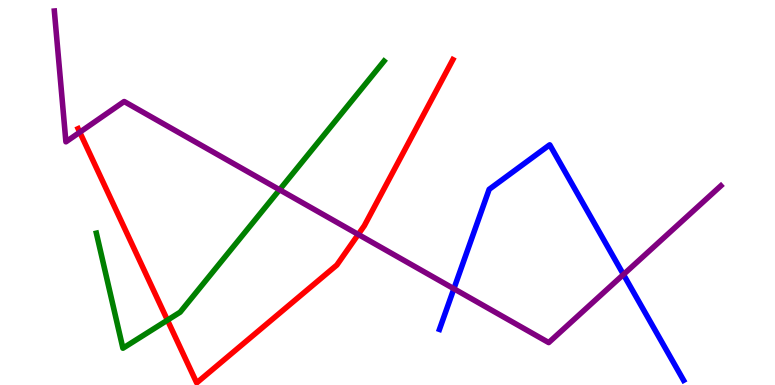[{'lines': ['blue', 'red'], 'intersections': []}, {'lines': ['green', 'red'], 'intersections': [{'x': 2.16, 'y': 1.68}]}, {'lines': ['purple', 'red'], 'intersections': [{'x': 1.03, 'y': 6.57}, {'x': 4.62, 'y': 3.91}]}, {'lines': ['blue', 'green'], 'intersections': []}, {'lines': ['blue', 'purple'], 'intersections': [{'x': 5.86, 'y': 2.5}, {'x': 8.04, 'y': 2.87}]}, {'lines': ['green', 'purple'], 'intersections': [{'x': 3.61, 'y': 5.07}]}]